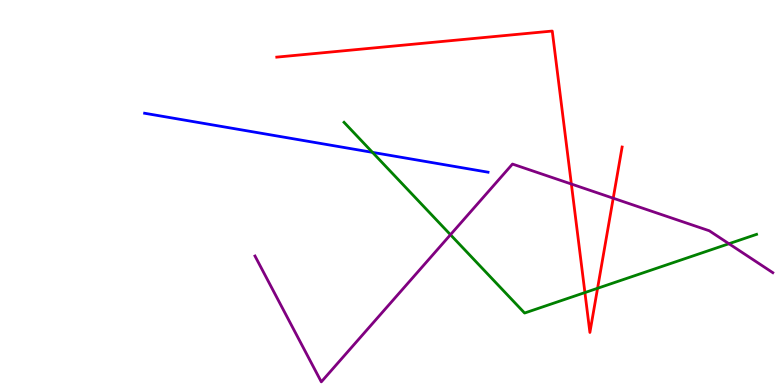[{'lines': ['blue', 'red'], 'intersections': []}, {'lines': ['green', 'red'], 'intersections': [{'x': 7.55, 'y': 2.4}, {'x': 7.71, 'y': 2.51}]}, {'lines': ['purple', 'red'], 'intersections': [{'x': 7.37, 'y': 5.22}, {'x': 7.91, 'y': 4.85}]}, {'lines': ['blue', 'green'], 'intersections': [{'x': 4.81, 'y': 6.04}]}, {'lines': ['blue', 'purple'], 'intersections': []}, {'lines': ['green', 'purple'], 'intersections': [{'x': 5.81, 'y': 3.9}, {'x': 9.41, 'y': 3.67}]}]